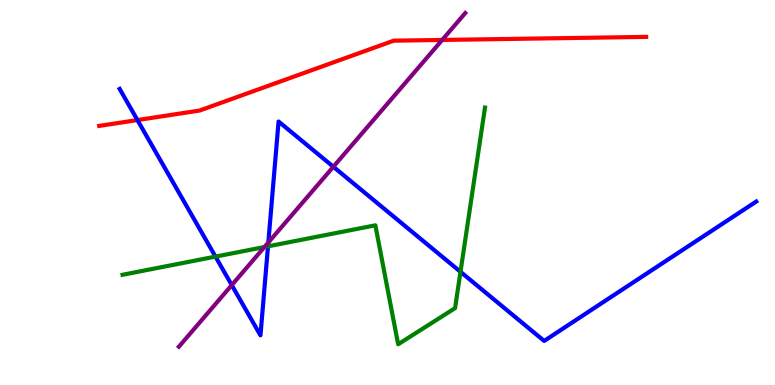[{'lines': ['blue', 'red'], 'intersections': [{'x': 1.77, 'y': 6.88}]}, {'lines': ['green', 'red'], 'intersections': []}, {'lines': ['purple', 'red'], 'intersections': [{'x': 5.71, 'y': 8.96}]}, {'lines': ['blue', 'green'], 'intersections': [{'x': 2.78, 'y': 3.33}, {'x': 3.46, 'y': 3.6}, {'x': 5.94, 'y': 2.94}]}, {'lines': ['blue', 'purple'], 'intersections': [{'x': 2.99, 'y': 2.59}, {'x': 3.46, 'y': 3.7}, {'x': 4.3, 'y': 5.67}]}, {'lines': ['green', 'purple'], 'intersections': [{'x': 3.41, 'y': 3.58}]}]